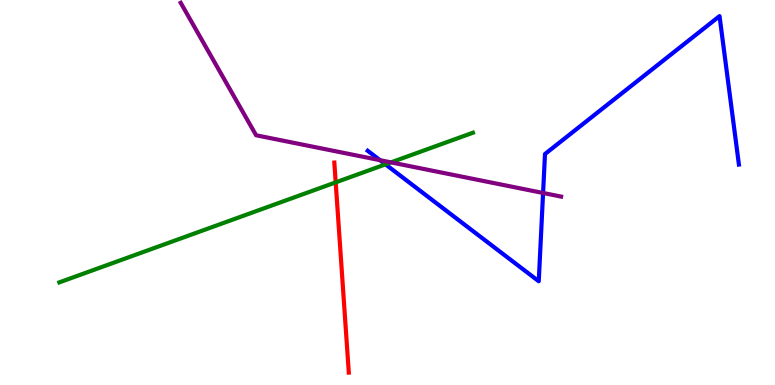[{'lines': ['blue', 'red'], 'intersections': []}, {'lines': ['green', 'red'], 'intersections': [{'x': 4.33, 'y': 5.26}]}, {'lines': ['purple', 'red'], 'intersections': []}, {'lines': ['blue', 'green'], 'intersections': [{'x': 4.97, 'y': 5.73}]}, {'lines': ['blue', 'purple'], 'intersections': [{'x': 4.9, 'y': 5.84}, {'x': 7.01, 'y': 4.99}]}, {'lines': ['green', 'purple'], 'intersections': [{'x': 5.04, 'y': 5.78}]}]